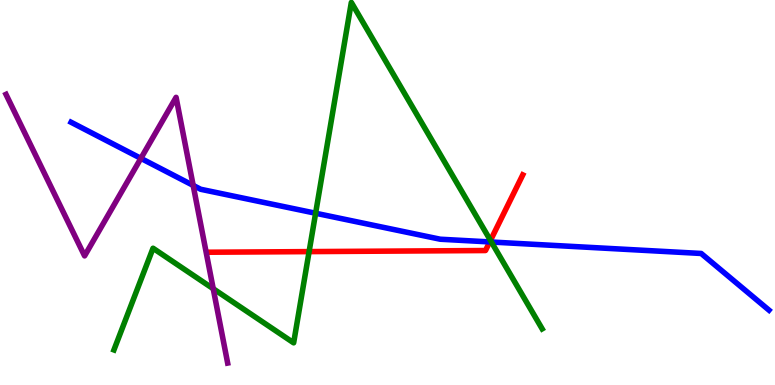[{'lines': ['blue', 'red'], 'intersections': [{'x': 6.32, 'y': 3.72}]}, {'lines': ['green', 'red'], 'intersections': [{'x': 3.99, 'y': 3.46}, {'x': 6.33, 'y': 3.75}]}, {'lines': ['purple', 'red'], 'intersections': []}, {'lines': ['blue', 'green'], 'intersections': [{'x': 4.07, 'y': 4.46}, {'x': 6.34, 'y': 3.71}]}, {'lines': ['blue', 'purple'], 'intersections': [{'x': 1.82, 'y': 5.89}, {'x': 2.49, 'y': 5.18}]}, {'lines': ['green', 'purple'], 'intersections': [{'x': 2.75, 'y': 2.5}]}]